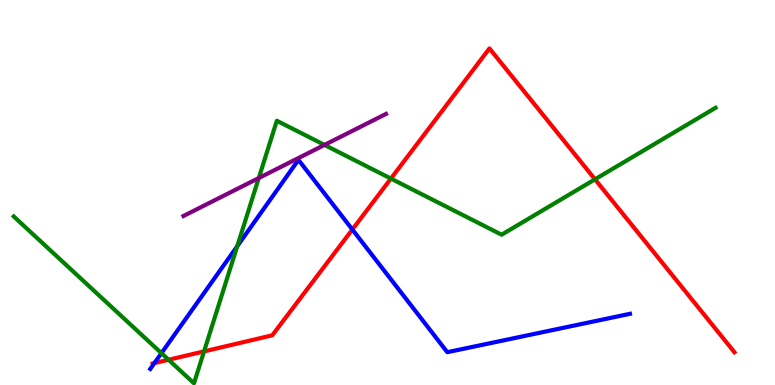[{'lines': ['blue', 'red'], 'intersections': [{'x': 1.99, 'y': 0.569}, {'x': 4.55, 'y': 4.04}]}, {'lines': ['green', 'red'], 'intersections': [{'x': 2.17, 'y': 0.655}, {'x': 2.63, 'y': 0.873}, {'x': 5.04, 'y': 5.36}, {'x': 7.68, 'y': 5.34}]}, {'lines': ['purple', 'red'], 'intersections': []}, {'lines': ['blue', 'green'], 'intersections': [{'x': 2.08, 'y': 0.827}, {'x': 3.06, 'y': 3.61}]}, {'lines': ['blue', 'purple'], 'intersections': []}, {'lines': ['green', 'purple'], 'intersections': [{'x': 3.34, 'y': 5.38}, {'x': 4.19, 'y': 6.24}]}]